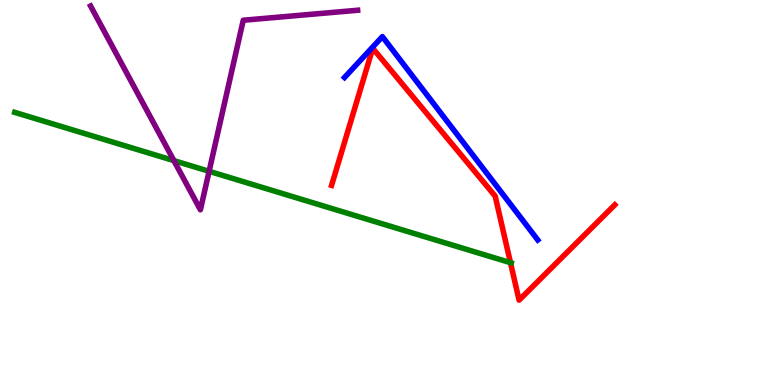[{'lines': ['blue', 'red'], 'intersections': []}, {'lines': ['green', 'red'], 'intersections': [{'x': 6.59, 'y': 3.18}]}, {'lines': ['purple', 'red'], 'intersections': []}, {'lines': ['blue', 'green'], 'intersections': []}, {'lines': ['blue', 'purple'], 'intersections': []}, {'lines': ['green', 'purple'], 'intersections': [{'x': 2.24, 'y': 5.83}, {'x': 2.7, 'y': 5.55}]}]